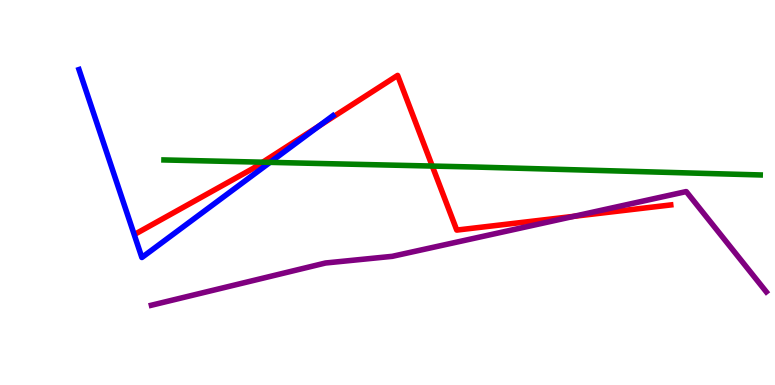[{'lines': ['blue', 'red'], 'intersections': [{'x': 4.12, 'y': 6.73}]}, {'lines': ['green', 'red'], 'intersections': [{'x': 3.39, 'y': 5.79}, {'x': 5.58, 'y': 5.69}]}, {'lines': ['purple', 'red'], 'intersections': [{'x': 7.41, 'y': 4.38}]}, {'lines': ['blue', 'green'], 'intersections': [{'x': 3.48, 'y': 5.78}]}, {'lines': ['blue', 'purple'], 'intersections': []}, {'lines': ['green', 'purple'], 'intersections': []}]